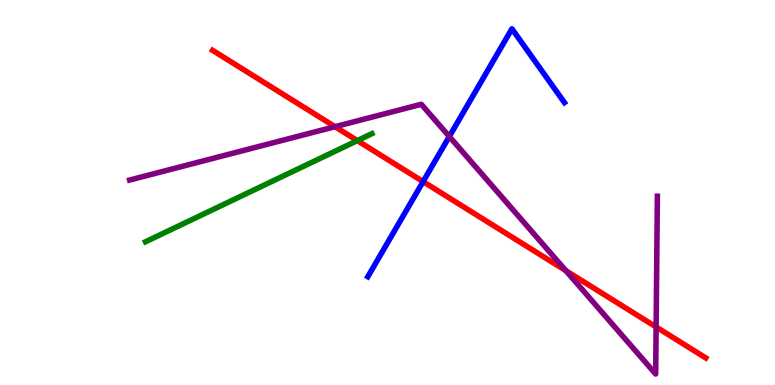[{'lines': ['blue', 'red'], 'intersections': [{'x': 5.46, 'y': 5.28}]}, {'lines': ['green', 'red'], 'intersections': [{'x': 4.61, 'y': 6.35}]}, {'lines': ['purple', 'red'], 'intersections': [{'x': 4.32, 'y': 6.71}, {'x': 7.3, 'y': 2.97}, {'x': 8.47, 'y': 1.51}]}, {'lines': ['blue', 'green'], 'intersections': []}, {'lines': ['blue', 'purple'], 'intersections': [{'x': 5.8, 'y': 6.45}]}, {'lines': ['green', 'purple'], 'intersections': []}]